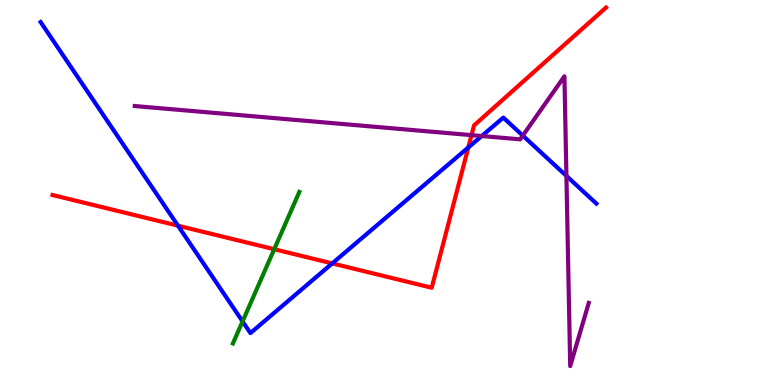[{'lines': ['blue', 'red'], 'intersections': [{'x': 2.3, 'y': 4.14}, {'x': 4.29, 'y': 3.16}, {'x': 6.04, 'y': 6.17}]}, {'lines': ['green', 'red'], 'intersections': [{'x': 3.54, 'y': 3.53}]}, {'lines': ['purple', 'red'], 'intersections': [{'x': 6.08, 'y': 6.49}]}, {'lines': ['blue', 'green'], 'intersections': [{'x': 3.13, 'y': 1.65}]}, {'lines': ['blue', 'purple'], 'intersections': [{'x': 6.22, 'y': 6.47}, {'x': 6.75, 'y': 6.48}, {'x': 7.31, 'y': 5.43}]}, {'lines': ['green', 'purple'], 'intersections': []}]